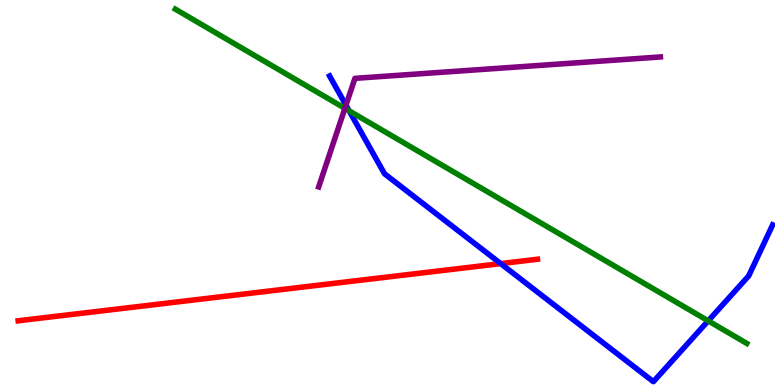[{'lines': ['blue', 'red'], 'intersections': [{'x': 6.46, 'y': 3.15}]}, {'lines': ['green', 'red'], 'intersections': []}, {'lines': ['purple', 'red'], 'intersections': []}, {'lines': ['blue', 'green'], 'intersections': [{'x': 4.5, 'y': 7.12}, {'x': 9.14, 'y': 1.67}]}, {'lines': ['blue', 'purple'], 'intersections': [{'x': 4.46, 'y': 7.27}]}, {'lines': ['green', 'purple'], 'intersections': [{'x': 4.45, 'y': 7.19}]}]